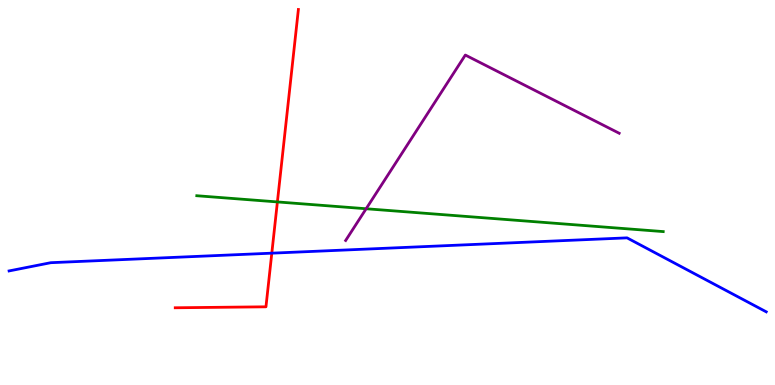[{'lines': ['blue', 'red'], 'intersections': [{'x': 3.51, 'y': 3.42}]}, {'lines': ['green', 'red'], 'intersections': [{'x': 3.58, 'y': 4.76}]}, {'lines': ['purple', 'red'], 'intersections': []}, {'lines': ['blue', 'green'], 'intersections': []}, {'lines': ['blue', 'purple'], 'intersections': []}, {'lines': ['green', 'purple'], 'intersections': [{'x': 4.72, 'y': 4.58}]}]